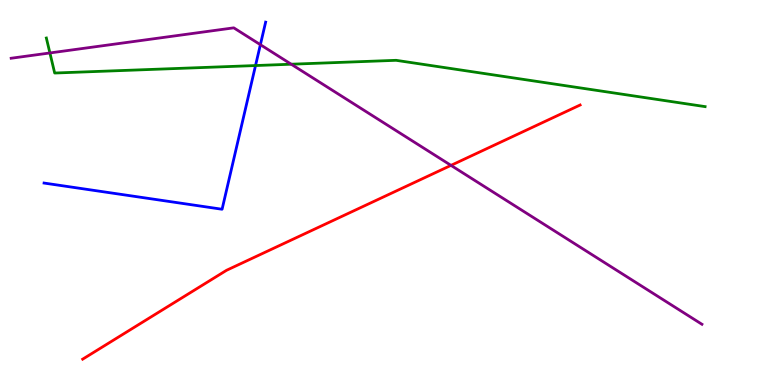[{'lines': ['blue', 'red'], 'intersections': []}, {'lines': ['green', 'red'], 'intersections': []}, {'lines': ['purple', 'red'], 'intersections': [{'x': 5.82, 'y': 5.7}]}, {'lines': ['blue', 'green'], 'intersections': [{'x': 3.3, 'y': 8.3}]}, {'lines': ['blue', 'purple'], 'intersections': [{'x': 3.36, 'y': 8.84}]}, {'lines': ['green', 'purple'], 'intersections': [{'x': 0.644, 'y': 8.62}, {'x': 3.76, 'y': 8.33}]}]